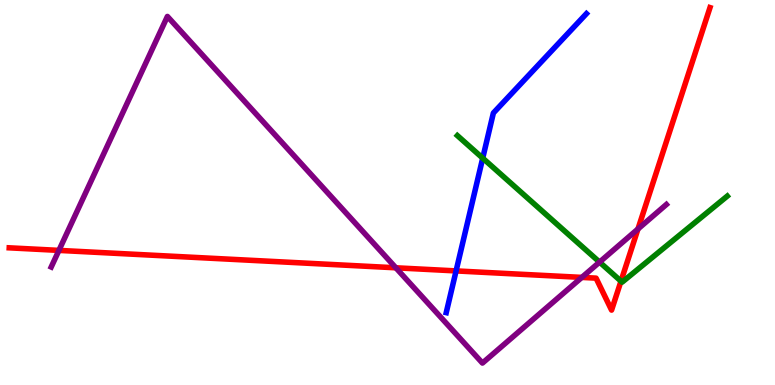[{'lines': ['blue', 'red'], 'intersections': [{'x': 5.89, 'y': 2.96}]}, {'lines': ['green', 'red'], 'intersections': [{'x': 8.01, 'y': 2.7}]}, {'lines': ['purple', 'red'], 'intersections': [{'x': 0.76, 'y': 3.5}, {'x': 5.11, 'y': 3.04}, {'x': 7.51, 'y': 2.79}, {'x': 8.23, 'y': 4.05}]}, {'lines': ['blue', 'green'], 'intersections': [{'x': 6.23, 'y': 5.89}]}, {'lines': ['blue', 'purple'], 'intersections': []}, {'lines': ['green', 'purple'], 'intersections': [{'x': 7.74, 'y': 3.19}]}]